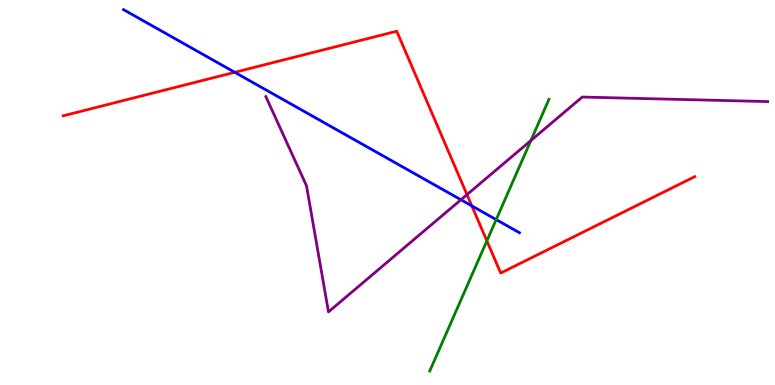[{'lines': ['blue', 'red'], 'intersections': [{'x': 3.03, 'y': 8.12}, {'x': 6.09, 'y': 4.65}]}, {'lines': ['green', 'red'], 'intersections': [{'x': 6.28, 'y': 3.74}]}, {'lines': ['purple', 'red'], 'intersections': [{'x': 6.03, 'y': 4.94}]}, {'lines': ['blue', 'green'], 'intersections': [{'x': 6.4, 'y': 4.3}]}, {'lines': ['blue', 'purple'], 'intersections': [{'x': 5.95, 'y': 4.81}]}, {'lines': ['green', 'purple'], 'intersections': [{'x': 6.85, 'y': 6.35}]}]